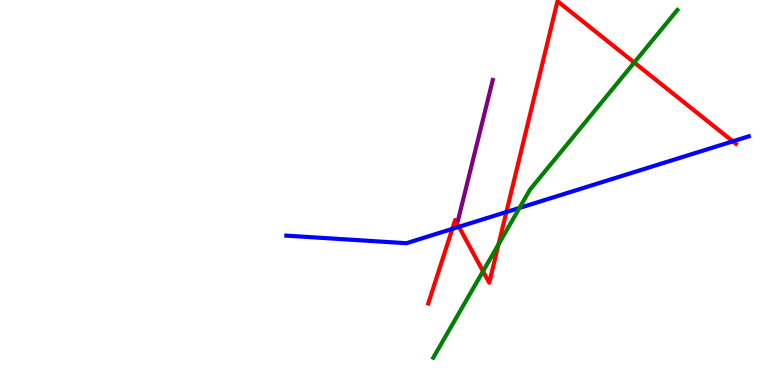[{'lines': ['blue', 'red'], 'intersections': [{'x': 5.84, 'y': 4.05}, {'x': 5.92, 'y': 4.11}, {'x': 6.53, 'y': 4.49}, {'x': 9.46, 'y': 6.33}]}, {'lines': ['green', 'red'], 'intersections': [{'x': 6.23, 'y': 2.95}, {'x': 6.43, 'y': 3.66}, {'x': 8.18, 'y': 8.38}]}, {'lines': ['purple', 'red'], 'intersections': []}, {'lines': ['blue', 'green'], 'intersections': [{'x': 6.7, 'y': 4.6}]}, {'lines': ['blue', 'purple'], 'intersections': []}, {'lines': ['green', 'purple'], 'intersections': []}]